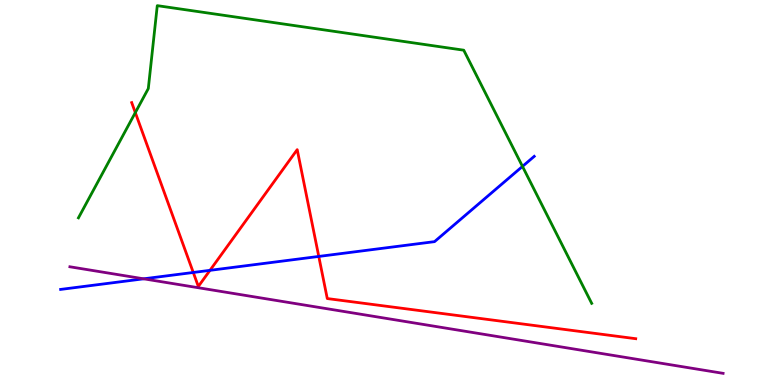[{'lines': ['blue', 'red'], 'intersections': [{'x': 2.49, 'y': 2.92}, {'x': 2.71, 'y': 2.98}, {'x': 4.11, 'y': 3.34}]}, {'lines': ['green', 'red'], 'intersections': [{'x': 1.75, 'y': 7.08}]}, {'lines': ['purple', 'red'], 'intersections': []}, {'lines': ['blue', 'green'], 'intersections': [{'x': 6.74, 'y': 5.68}]}, {'lines': ['blue', 'purple'], 'intersections': [{'x': 1.85, 'y': 2.76}]}, {'lines': ['green', 'purple'], 'intersections': []}]